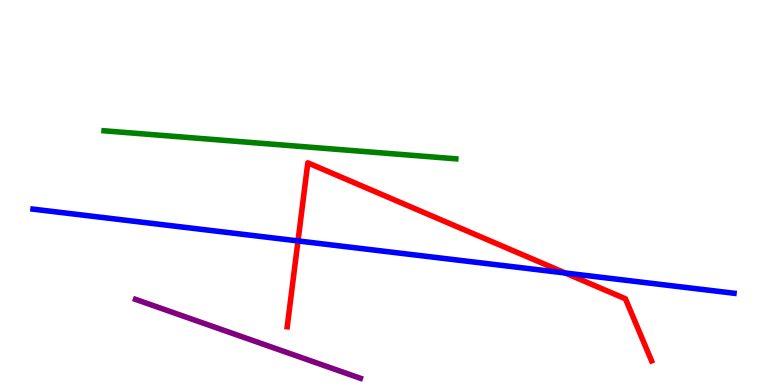[{'lines': ['blue', 'red'], 'intersections': [{'x': 3.85, 'y': 3.74}, {'x': 7.29, 'y': 2.91}]}, {'lines': ['green', 'red'], 'intersections': []}, {'lines': ['purple', 'red'], 'intersections': []}, {'lines': ['blue', 'green'], 'intersections': []}, {'lines': ['blue', 'purple'], 'intersections': []}, {'lines': ['green', 'purple'], 'intersections': []}]